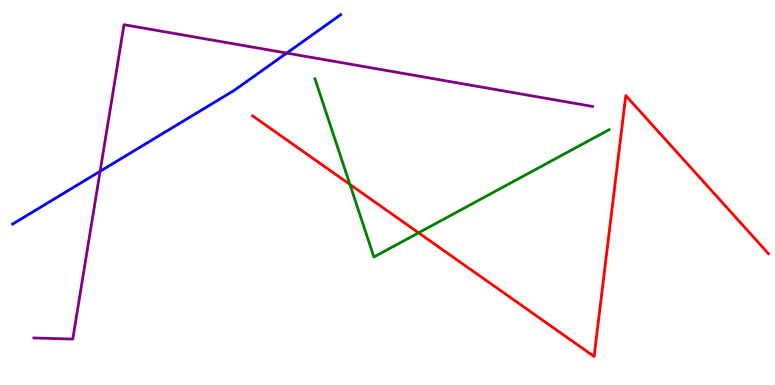[{'lines': ['blue', 'red'], 'intersections': []}, {'lines': ['green', 'red'], 'intersections': [{'x': 4.51, 'y': 5.21}, {'x': 5.4, 'y': 3.95}]}, {'lines': ['purple', 'red'], 'intersections': []}, {'lines': ['blue', 'green'], 'intersections': []}, {'lines': ['blue', 'purple'], 'intersections': [{'x': 1.29, 'y': 5.55}, {'x': 3.7, 'y': 8.62}]}, {'lines': ['green', 'purple'], 'intersections': []}]